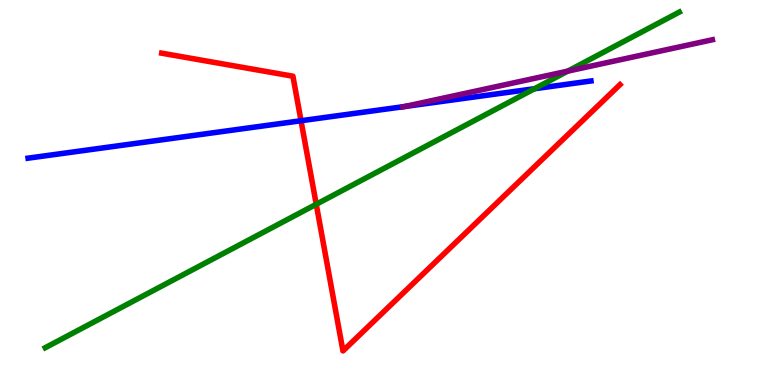[{'lines': ['blue', 'red'], 'intersections': [{'x': 3.88, 'y': 6.86}]}, {'lines': ['green', 'red'], 'intersections': [{'x': 4.08, 'y': 4.69}]}, {'lines': ['purple', 'red'], 'intersections': []}, {'lines': ['blue', 'green'], 'intersections': [{'x': 6.9, 'y': 7.7}]}, {'lines': ['blue', 'purple'], 'intersections': [{'x': 5.22, 'y': 7.23}]}, {'lines': ['green', 'purple'], 'intersections': [{'x': 7.33, 'y': 8.15}]}]